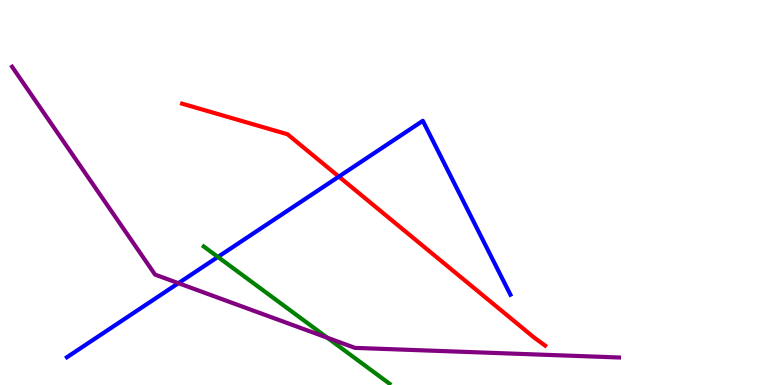[{'lines': ['blue', 'red'], 'intersections': [{'x': 4.37, 'y': 5.41}]}, {'lines': ['green', 'red'], 'intersections': []}, {'lines': ['purple', 'red'], 'intersections': []}, {'lines': ['blue', 'green'], 'intersections': [{'x': 2.81, 'y': 3.33}]}, {'lines': ['blue', 'purple'], 'intersections': [{'x': 2.3, 'y': 2.64}]}, {'lines': ['green', 'purple'], 'intersections': [{'x': 4.22, 'y': 1.23}]}]